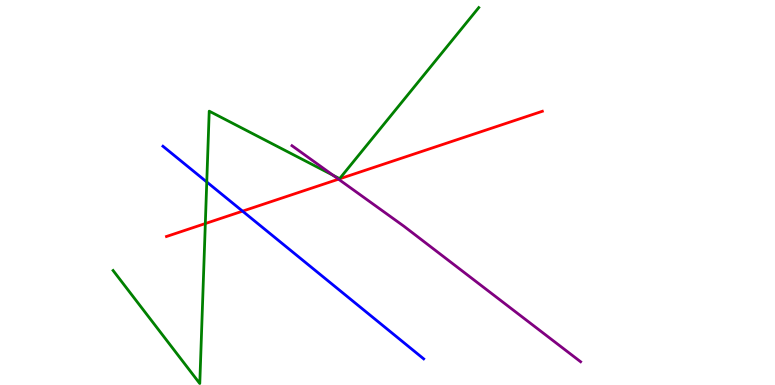[{'lines': ['blue', 'red'], 'intersections': [{'x': 3.13, 'y': 4.52}]}, {'lines': ['green', 'red'], 'intersections': [{'x': 2.65, 'y': 4.19}]}, {'lines': ['purple', 'red'], 'intersections': [{'x': 4.37, 'y': 5.35}]}, {'lines': ['blue', 'green'], 'intersections': [{'x': 2.67, 'y': 5.27}]}, {'lines': ['blue', 'purple'], 'intersections': []}, {'lines': ['green', 'purple'], 'intersections': [{'x': 4.3, 'y': 5.45}]}]